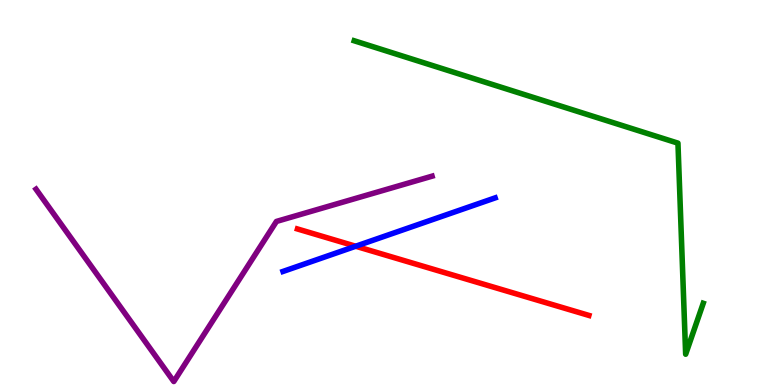[{'lines': ['blue', 'red'], 'intersections': [{'x': 4.59, 'y': 3.6}]}, {'lines': ['green', 'red'], 'intersections': []}, {'lines': ['purple', 'red'], 'intersections': []}, {'lines': ['blue', 'green'], 'intersections': []}, {'lines': ['blue', 'purple'], 'intersections': []}, {'lines': ['green', 'purple'], 'intersections': []}]